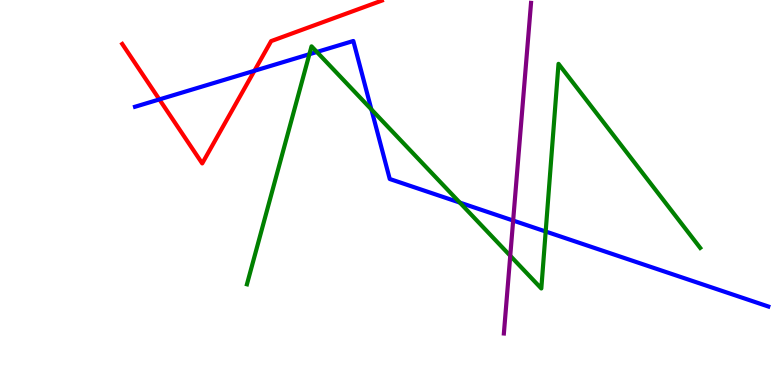[{'lines': ['blue', 'red'], 'intersections': [{'x': 2.06, 'y': 7.42}, {'x': 3.28, 'y': 8.16}]}, {'lines': ['green', 'red'], 'intersections': []}, {'lines': ['purple', 'red'], 'intersections': []}, {'lines': ['blue', 'green'], 'intersections': [{'x': 3.99, 'y': 8.59}, {'x': 4.09, 'y': 8.65}, {'x': 4.79, 'y': 7.16}, {'x': 5.93, 'y': 4.74}, {'x': 7.04, 'y': 3.99}]}, {'lines': ['blue', 'purple'], 'intersections': [{'x': 6.62, 'y': 4.27}]}, {'lines': ['green', 'purple'], 'intersections': [{'x': 6.58, 'y': 3.36}]}]